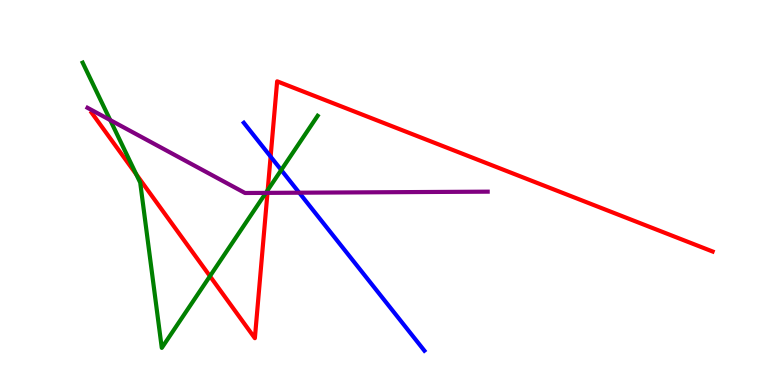[{'lines': ['blue', 'red'], 'intersections': [{'x': 3.49, 'y': 5.93}]}, {'lines': ['green', 'red'], 'intersections': [{'x': 1.76, 'y': 5.47}, {'x': 2.71, 'y': 2.83}, {'x': 3.45, 'y': 5.06}]}, {'lines': ['purple', 'red'], 'intersections': [{'x': 3.45, 'y': 4.99}]}, {'lines': ['blue', 'green'], 'intersections': [{'x': 3.63, 'y': 5.58}]}, {'lines': ['blue', 'purple'], 'intersections': [{'x': 3.86, 'y': 4.99}]}, {'lines': ['green', 'purple'], 'intersections': [{'x': 1.42, 'y': 6.88}, {'x': 3.43, 'y': 4.99}]}]